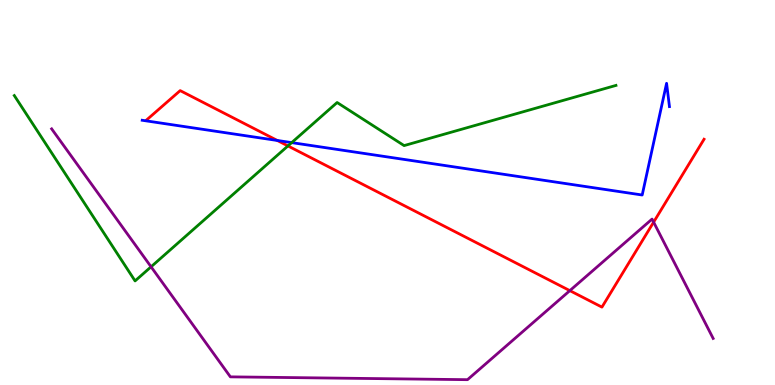[{'lines': ['blue', 'red'], 'intersections': [{'x': 3.58, 'y': 6.35}]}, {'lines': ['green', 'red'], 'intersections': [{'x': 3.72, 'y': 6.21}]}, {'lines': ['purple', 'red'], 'intersections': [{'x': 7.35, 'y': 2.45}, {'x': 8.43, 'y': 4.23}]}, {'lines': ['blue', 'green'], 'intersections': [{'x': 3.76, 'y': 6.3}]}, {'lines': ['blue', 'purple'], 'intersections': []}, {'lines': ['green', 'purple'], 'intersections': [{'x': 1.95, 'y': 3.07}]}]